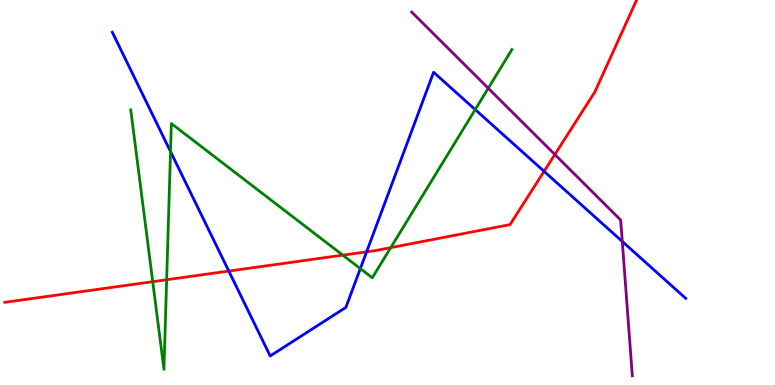[{'lines': ['blue', 'red'], 'intersections': [{'x': 2.95, 'y': 2.96}, {'x': 4.73, 'y': 3.46}, {'x': 7.02, 'y': 5.55}]}, {'lines': ['green', 'red'], 'intersections': [{'x': 1.97, 'y': 2.68}, {'x': 2.15, 'y': 2.73}, {'x': 4.42, 'y': 3.37}, {'x': 5.04, 'y': 3.57}]}, {'lines': ['purple', 'red'], 'intersections': [{'x': 7.16, 'y': 5.99}]}, {'lines': ['blue', 'green'], 'intersections': [{'x': 2.2, 'y': 6.06}, {'x': 4.65, 'y': 3.02}, {'x': 6.13, 'y': 7.15}]}, {'lines': ['blue', 'purple'], 'intersections': [{'x': 8.03, 'y': 3.73}]}, {'lines': ['green', 'purple'], 'intersections': [{'x': 6.3, 'y': 7.71}]}]